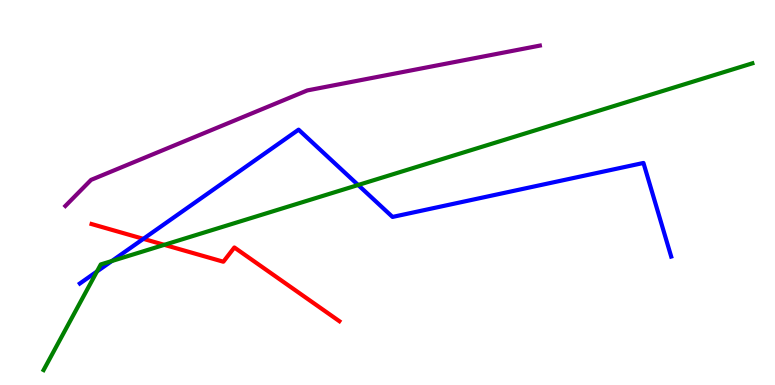[{'lines': ['blue', 'red'], 'intersections': [{'x': 1.85, 'y': 3.8}]}, {'lines': ['green', 'red'], 'intersections': [{'x': 2.12, 'y': 3.64}]}, {'lines': ['purple', 'red'], 'intersections': []}, {'lines': ['blue', 'green'], 'intersections': [{'x': 1.25, 'y': 2.95}, {'x': 1.44, 'y': 3.22}, {'x': 4.62, 'y': 5.19}]}, {'lines': ['blue', 'purple'], 'intersections': []}, {'lines': ['green', 'purple'], 'intersections': []}]